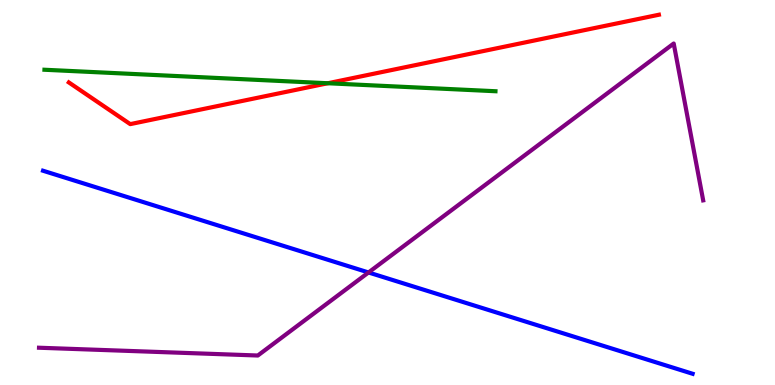[{'lines': ['blue', 'red'], 'intersections': []}, {'lines': ['green', 'red'], 'intersections': [{'x': 4.23, 'y': 7.84}]}, {'lines': ['purple', 'red'], 'intersections': []}, {'lines': ['blue', 'green'], 'intersections': []}, {'lines': ['blue', 'purple'], 'intersections': [{'x': 4.75, 'y': 2.92}]}, {'lines': ['green', 'purple'], 'intersections': []}]